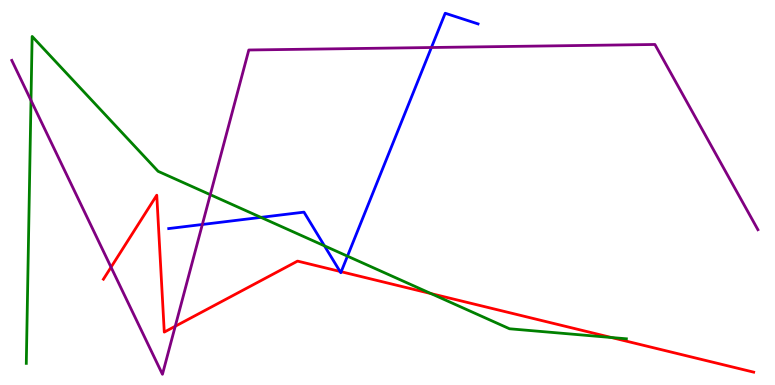[{'lines': ['blue', 'red'], 'intersections': [{'x': 4.39, 'y': 2.95}, {'x': 4.4, 'y': 2.94}]}, {'lines': ['green', 'red'], 'intersections': [{'x': 5.56, 'y': 2.37}, {'x': 7.89, 'y': 1.23}]}, {'lines': ['purple', 'red'], 'intersections': [{'x': 1.43, 'y': 3.06}, {'x': 2.26, 'y': 1.53}]}, {'lines': ['blue', 'green'], 'intersections': [{'x': 3.37, 'y': 4.35}, {'x': 4.19, 'y': 3.61}, {'x': 4.48, 'y': 3.35}]}, {'lines': ['blue', 'purple'], 'intersections': [{'x': 2.61, 'y': 4.17}, {'x': 5.57, 'y': 8.77}]}, {'lines': ['green', 'purple'], 'intersections': [{'x': 0.4, 'y': 7.39}, {'x': 2.71, 'y': 4.94}]}]